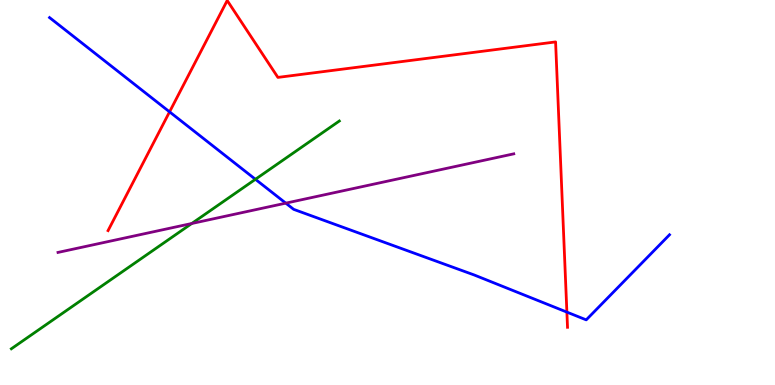[{'lines': ['blue', 'red'], 'intersections': [{'x': 2.19, 'y': 7.09}, {'x': 7.31, 'y': 1.89}]}, {'lines': ['green', 'red'], 'intersections': []}, {'lines': ['purple', 'red'], 'intersections': []}, {'lines': ['blue', 'green'], 'intersections': [{'x': 3.3, 'y': 5.34}]}, {'lines': ['blue', 'purple'], 'intersections': [{'x': 3.69, 'y': 4.72}]}, {'lines': ['green', 'purple'], 'intersections': [{'x': 2.47, 'y': 4.19}]}]